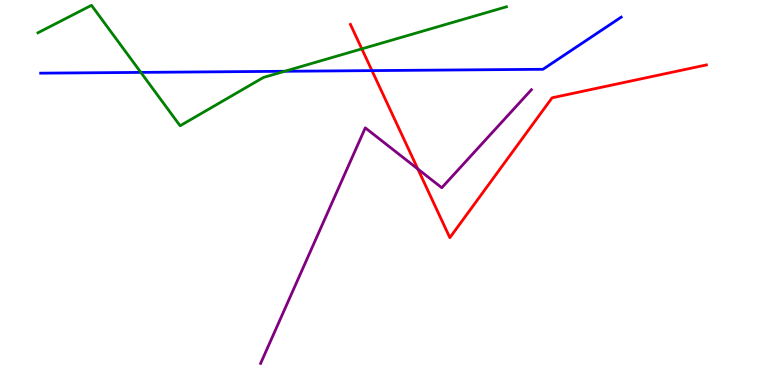[{'lines': ['blue', 'red'], 'intersections': [{'x': 4.8, 'y': 8.17}]}, {'lines': ['green', 'red'], 'intersections': [{'x': 4.67, 'y': 8.73}]}, {'lines': ['purple', 'red'], 'intersections': [{'x': 5.39, 'y': 5.61}]}, {'lines': ['blue', 'green'], 'intersections': [{'x': 1.82, 'y': 8.12}, {'x': 3.67, 'y': 8.15}]}, {'lines': ['blue', 'purple'], 'intersections': []}, {'lines': ['green', 'purple'], 'intersections': []}]